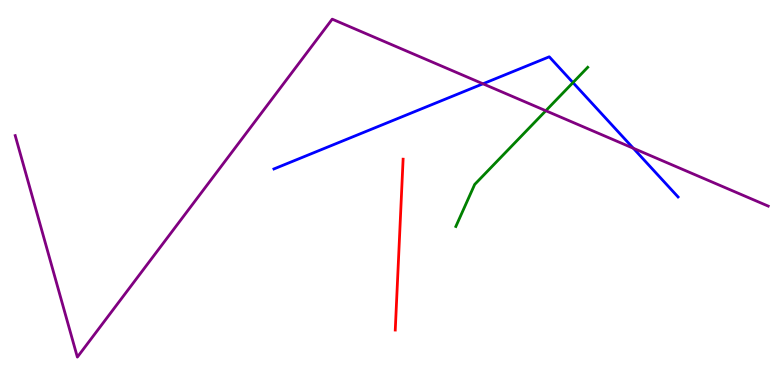[{'lines': ['blue', 'red'], 'intersections': []}, {'lines': ['green', 'red'], 'intersections': []}, {'lines': ['purple', 'red'], 'intersections': []}, {'lines': ['blue', 'green'], 'intersections': [{'x': 7.39, 'y': 7.85}]}, {'lines': ['blue', 'purple'], 'intersections': [{'x': 6.23, 'y': 7.82}, {'x': 8.17, 'y': 6.15}]}, {'lines': ['green', 'purple'], 'intersections': [{'x': 7.04, 'y': 7.12}]}]